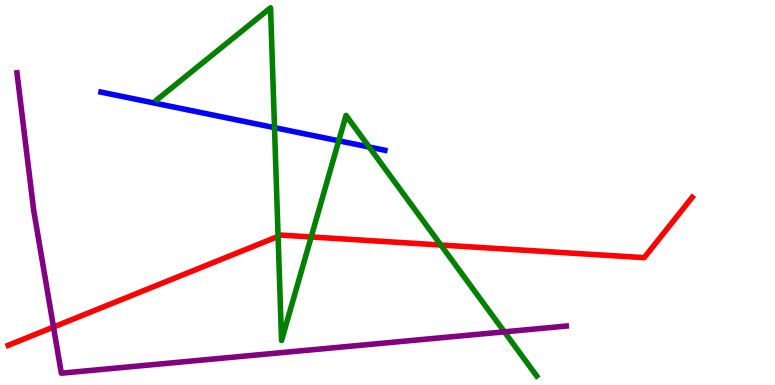[{'lines': ['blue', 'red'], 'intersections': []}, {'lines': ['green', 'red'], 'intersections': [{'x': 3.59, 'y': 3.86}, {'x': 4.02, 'y': 3.85}, {'x': 5.69, 'y': 3.64}]}, {'lines': ['purple', 'red'], 'intersections': [{'x': 0.69, 'y': 1.51}]}, {'lines': ['blue', 'green'], 'intersections': [{'x': 3.54, 'y': 6.68}, {'x': 4.37, 'y': 6.34}, {'x': 4.76, 'y': 6.18}]}, {'lines': ['blue', 'purple'], 'intersections': []}, {'lines': ['green', 'purple'], 'intersections': [{'x': 6.51, 'y': 1.38}]}]